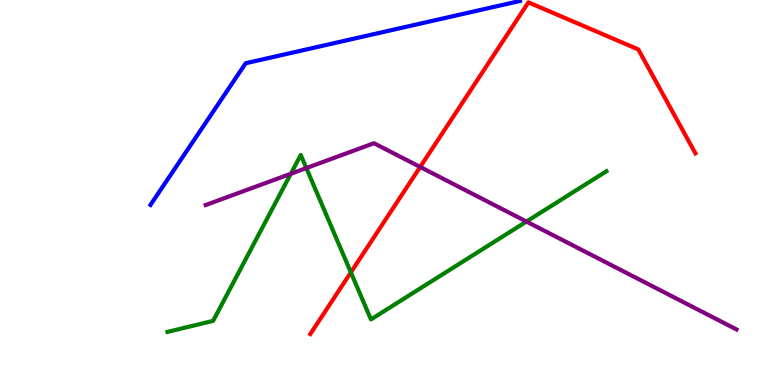[{'lines': ['blue', 'red'], 'intersections': []}, {'lines': ['green', 'red'], 'intersections': [{'x': 4.53, 'y': 2.93}]}, {'lines': ['purple', 'red'], 'intersections': [{'x': 5.42, 'y': 5.66}]}, {'lines': ['blue', 'green'], 'intersections': []}, {'lines': ['blue', 'purple'], 'intersections': []}, {'lines': ['green', 'purple'], 'intersections': [{'x': 3.75, 'y': 5.49}, {'x': 3.95, 'y': 5.63}, {'x': 6.79, 'y': 4.25}]}]